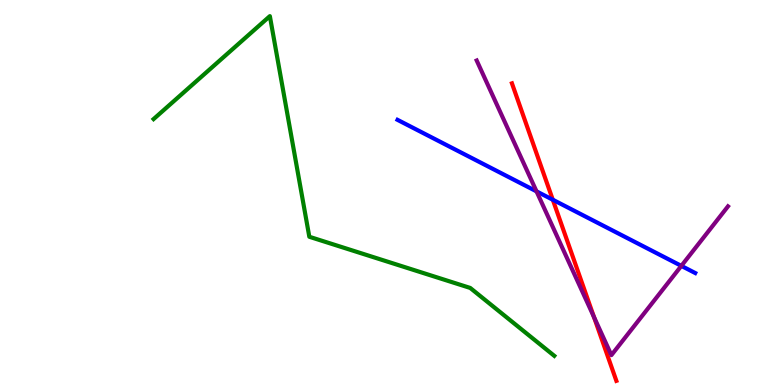[{'lines': ['blue', 'red'], 'intersections': [{'x': 7.13, 'y': 4.81}]}, {'lines': ['green', 'red'], 'intersections': []}, {'lines': ['purple', 'red'], 'intersections': [{'x': 7.66, 'y': 1.77}]}, {'lines': ['blue', 'green'], 'intersections': []}, {'lines': ['blue', 'purple'], 'intersections': [{'x': 6.92, 'y': 5.03}, {'x': 8.79, 'y': 3.09}]}, {'lines': ['green', 'purple'], 'intersections': []}]